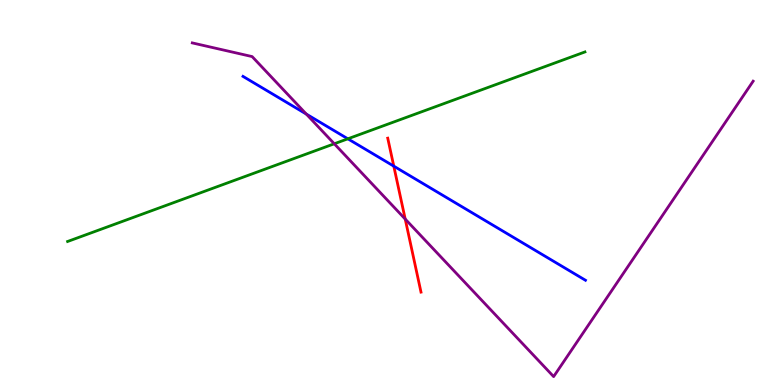[{'lines': ['blue', 'red'], 'intersections': [{'x': 5.08, 'y': 5.68}]}, {'lines': ['green', 'red'], 'intersections': []}, {'lines': ['purple', 'red'], 'intersections': [{'x': 5.23, 'y': 4.31}]}, {'lines': ['blue', 'green'], 'intersections': [{'x': 4.49, 'y': 6.39}]}, {'lines': ['blue', 'purple'], 'intersections': [{'x': 3.95, 'y': 7.04}]}, {'lines': ['green', 'purple'], 'intersections': [{'x': 4.31, 'y': 6.27}]}]